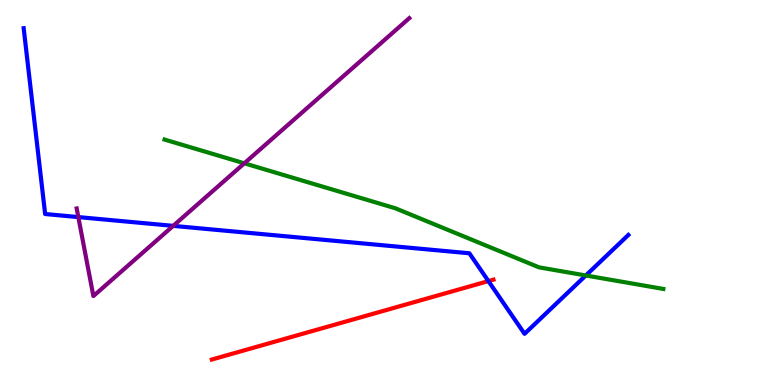[{'lines': ['blue', 'red'], 'intersections': [{'x': 6.3, 'y': 2.7}]}, {'lines': ['green', 'red'], 'intersections': []}, {'lines': ['purple', 'red'], 'intersections': []}, {'lines': ['blue', 'green'], 'intersections': [{'x': 7.56, 'y': 2.84}]}, {'lines': ['blue', 'purple'], 'intersections': [{'x': 1.01, 'y': 4.36}, {'x': 2.23, 'y': 4.13}]}, {'lines': ['green', 'purple'], 'intersections': [{'x': 3.15, 'y': 5.76}]}]